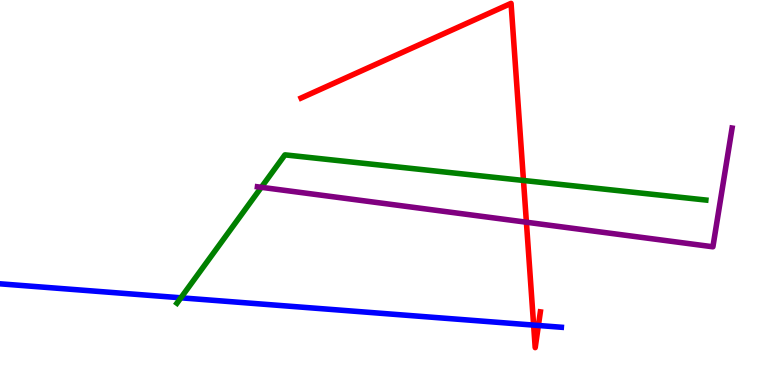[{'lines': ['blue', 'red'], 'intersections': [{'x': 6.89, 'y': 1.56}, {'x': 6.95, 'y': 1.55}]}, {'lines': ['green', 'red'], 'intersections': [{'x': 6.75, 'y': 5.31}]}, {'lines': ['purple', 'red'], 'intersections': [{'x': 6.79, 'y': 4.23}]}, {'lines': ['blue', 'green'], 'intersections': [{'x': 2.33, 'y': 2.26}]}, {'lines': ['blue', 'purple'], 'intersections': []}, {'lines': ['green', 'purple'], 'intersections': [{'x': 3.37, 'y': 5.14}]}]